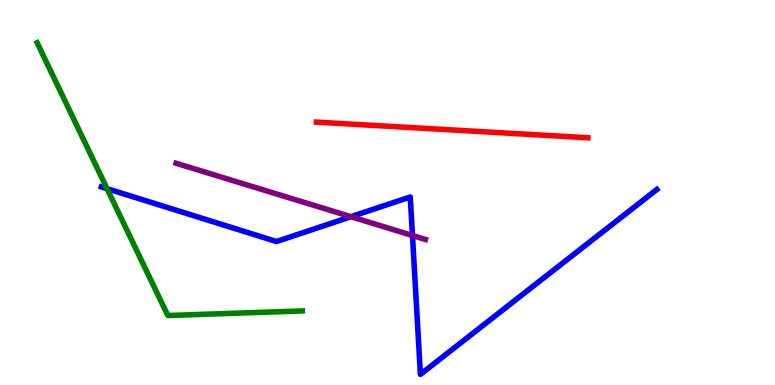[{'lines': ['blue', 'red'], 'intersections': []}, {'lines': ['green', 'red'], 'intersections': []}, {'lines': ['purple', 'red'], 'intersections': []}, {'lines': ['blue', 'green'], 'intersections': [{'x': 1.38, 'y': 5.1}]}, {'lines': ['blue', 'purple'], 'intersections': [{'x': 4.53, 'y': 4.37}, {'x': 5.32, 'y': 3.88}]}, {'lines': ['green', 'purple'], 'intersections': []}]